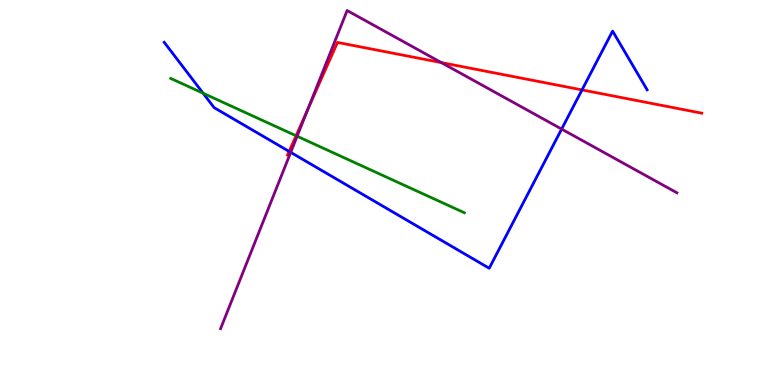[{'lines': ['blue', 'red'], 'intersections': [{'x': 3.73, 'y': 6.07}, {'x': 7.51, 'y': 7.66}]}, {'lines': ['green', 'red'], 'intersections': [{'x': 3.82, 'y': 6.47}]}, {'lines': ['purple', 'red'], 'intersections': [{'x': 3.98, 'y': 7.18}, {'x': 5.69, 'y': 8.37}]}, {'lines': ['blue', 'green'], 'intersections': [{'x': 2.62, 'y': 7.58}]}, {'lines': ['blue', 'purple'], 'intersections': [{'x': 3.75, 'y': 6.04}, {'x': 7.25, 'y': 6.65}]}, {'lines': ['green', 'purple'], 'intersections': [{'x': 3.83, 'y': 6.46}]}]